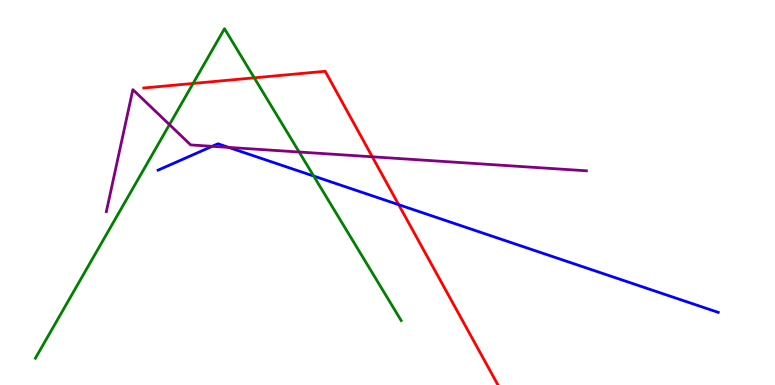[{'lines': ['blue', 'red'], 'intersections': [{'x': 5.14, 'y': 4.68}]}, {'lines': ['green', 'red'], 'intersections': [{'x': 2.49, 'y': 7.83}, {'x': 3.28, 'y': 7.98}]}, {'lines': ['purple', 'red'], 'intersections': [{'x': 4.8, 'y': 5.93}]}, {'lines': ['blue', 'green'], 'intersections': [{'x': 4.05, 'y': 5.43}]}, {'lines': ['blue', 'purple'], 'intersections': [{'x': 2.74, 'y': 6.2}, {'x': 2.95, 'y': 6.17}]}, {'lines': ['green', 'purple'], 'intersections': [{'x': 2.19, 'y': 6.76}, {'x': 3.86, 'y': 6.05}]}]